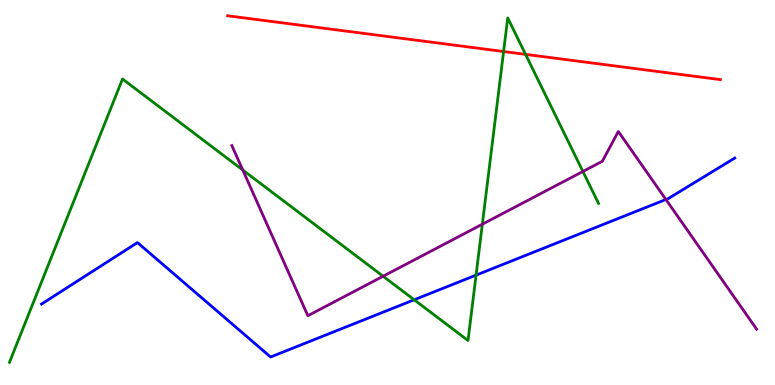[{'lines': ['blue', 'red'], 'intersections': []}, {'lines': ['green', 'red'], 'intersections': [{'x': 6.5, 'y': 8.66}, {'x': 6.78, 'y': 8.59}]}, {'lines': ['purple', 'red'], 'intersections': []}, {'lines': ['blue', 'green'], 'intersections': [{'x': 5.34, 'y': 2.21}, {'x': 6.14, 'y': 2.85}]}, {'lines': ['blue', 'purple'], 'intersections': [{'x': 8.59, 'y': 4.82}]}, {'lines': ['green', 'purple'], 'intersections': [{'x': 3.13, 'y': 5.58}, {'x': 4.94, 'y': 2.82}, {'x': 6.22, 'y': 4.18}, {'x': 7.52, 'y': 5.55}]}]